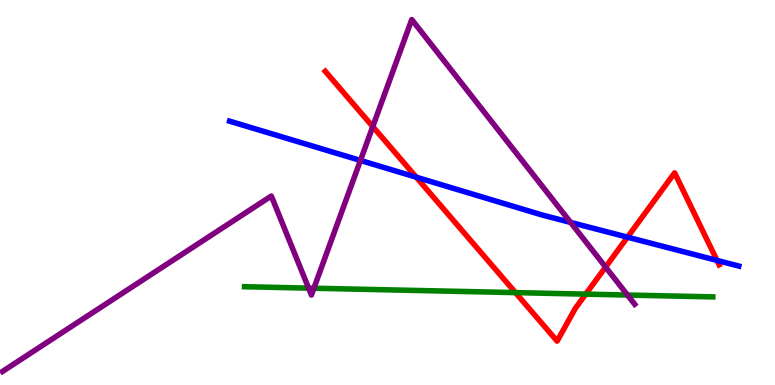[{'lines': ['blue', 'red'], 'intersections': [{'x': 5.37, 'y': 5.4}, {'x': 8.1, 'y': 3.84}, {'x': 9.25, 'y': 3.24}]}, {'lines': ['green', 'red'], 'intersections': [{'x': 6.65, 'y': 2.4}, {'x': 7.56, 'y': 2.36}]}, {'lines': ['purple', 'red'], 'intersections': [{'x': 4.81, 'y': 6.71}, {'x': 7.81, 'y': 3.06}]}, {'lines': ['blue', 'green'], 'intersections': []}, {'lines': ['blue', 'purple'], 'intersections': [{'x': 4.65, 'y': 5.83}, {'x': 7.36, 'y': 4.22}]}, {'lines': ['green', 'purple'], 'intersections': [{'x': 3.98, 'y': 2.52}, {'x': 4.05, 'y': 2.51}, {'x': 8.1, 'y': 2.34}]}]